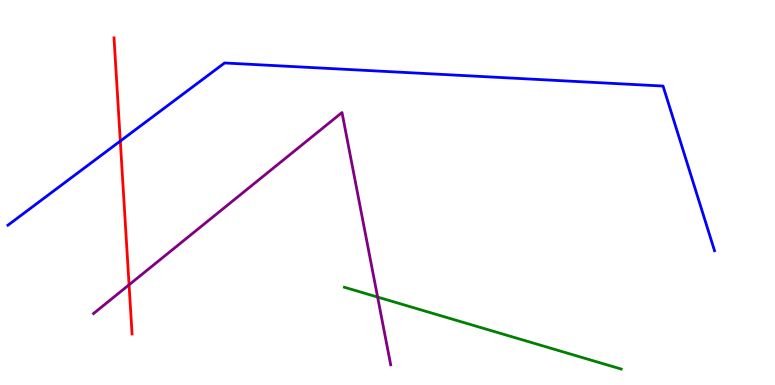[{'lines': ['blue', 'red'], 'intersections': [{'x': 1.55, 'y': 6.34}]}, {'lines': ['green', 'red'], 'intersections': []}, {'lines': ['purple', 'red'], 'intersections': [{'x': 1.67, 'y': 2.6}]}, {'lines': ['blue', 'green'], 'intersections': []}, {'lines': ['blue', 'purple'], 'intersections': []}, {'lines': ['green', 'purple'], 'intersections': [{'x': 4.87, 'y': 2.28}]}]